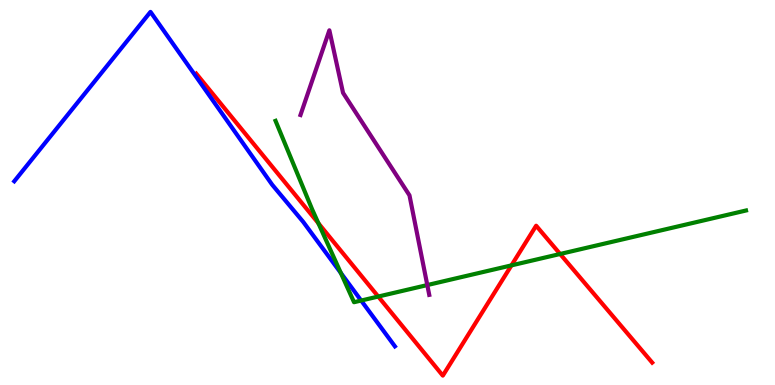[{'lines': ['blue', 'red'], 'intersections': []}, {'lines': ['green', 'red'], 'intersections': [{'x': 4.11, 'y': 4.2}, {'x': 4.88, 'y': 2.3}, {'x': 6.6, 'y': 3.11}, {'x': 7.23, 'y': 3.4}]}, {'lines': ['purple', 'red'], 'intersections': []}, {'lines': ['blue', 'green'], 'intersections': [{'x': 4.4, 'y': 2.91}, {'x': 4.66, 'y': 2.19}]}, {'lines': ['blue', 'purple'], 'intersections': []}, {'lines': ['green', 'purple'], 'intersections': [{'x': 5.51, 'y': 2.6}]}]